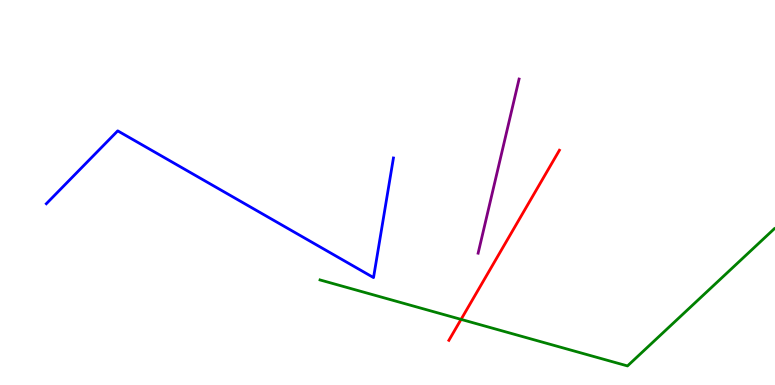[{'lines': ['blue', 'red'], 'intersections': []}, {'lines': ['green', 'red'], 'intersections': [{'x': 5.95, 'y': 1.7}]}, {'lines': ['purple', 'red'], 'intersections': []}, {'lines': ['blue', 'green'], 'intersections': []}, {'lines': ['blue', 'purple'], 'intersections': []}, {'lines': ['green', 'purple'], 'intersections': []}]